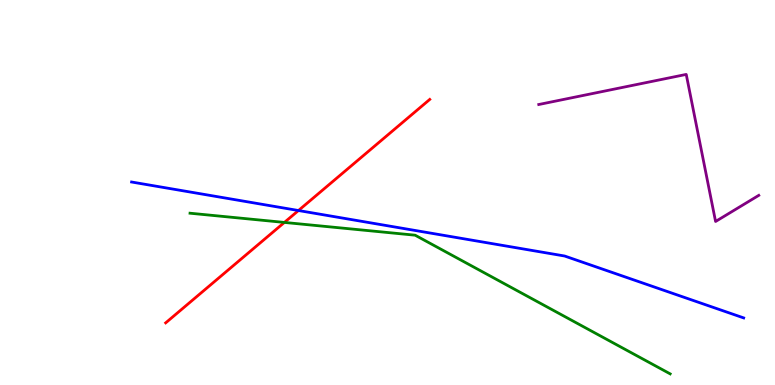[{'lines': ['blue', 'red'], 'intersections': [{'x': 3.85, 'y': 4.53}]}, {'lines': ['green', 'red'], 'intersections': [{'x': 3.67, 'y': 4.22}]}, {'lines': ['purple', 'red'], 'intersections': []}, {'lines': ['blue', 'green'], 'intersections': []}, {'lines': ['blue', 'purple'], 'intersections': []}, {'lines': ['green', 'purple'], 'intersections': []}]